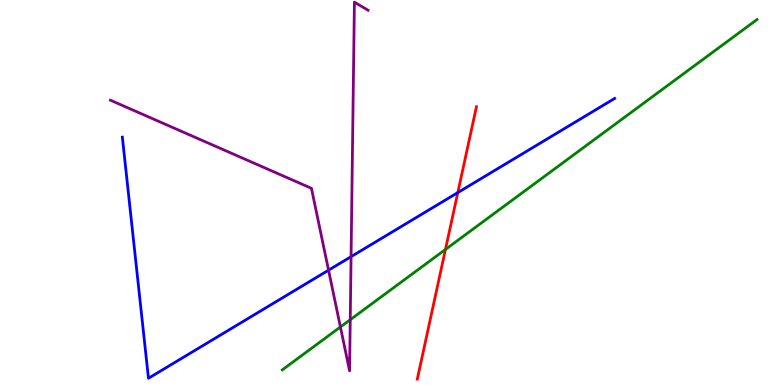[{'lines': ['blue', 'red'], 'intersections': [{'x': 5.91, 'y': 5.0}]}, {'lines': ['green', 'red'], 'intersections': [{'x': 5.75, 'y': 3.52}]}, {'lines': ['purple', 'red'], 'intersections': []}, {'lines': ['blue', 'green'], 'intersections': []}, {'lines': ['blue', 'purple'], 'intersections': [{'x': 4.24, 'y': 2.98}, {'x': 4.53, 'y': 3.33}]}, {'lines': ['green', 'purple'], 'intersections': [{'x': 4.39, 'y': 1.51}, {'x': 4.52, 'y': 1.7}]}]